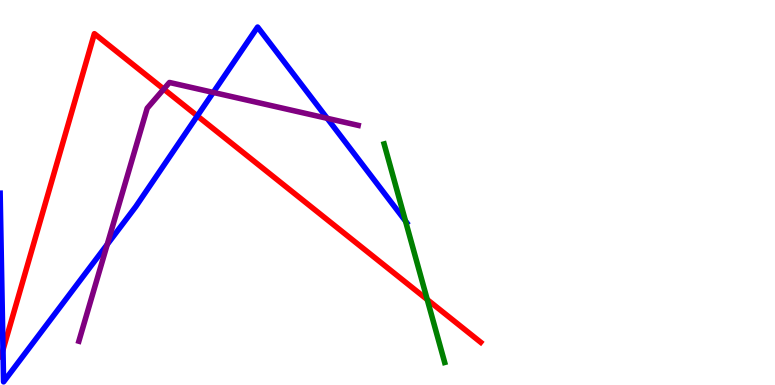[{'lines': ['blue', 'red'], 'intersections': [{'x': 0.0386, 'y': 0.914}, {'x': 2.55, 'y': 6.99}]}, {'lines': ['green', 'red'], 'intersections': [{'x': 5.51, 'y': 2.22}]}, {'lines': ['purple', 'red'], 'intersections': [{'x': 2.11, 'y': 7.69}]}, {'lines': ['blue', 'green'], 'intersections': [{'x': 5.23, 'y': 4.26}]}, {'lines': ['blue', 'purple'], 'intersections': [{'x': 1.38, 'y': 3.65}, {'x': 2.75, 'y': 7.6}, {'x': 4.22, 'y': 6.93}]}, {'lines': ['green', 'purple'], 'intersections': []}]